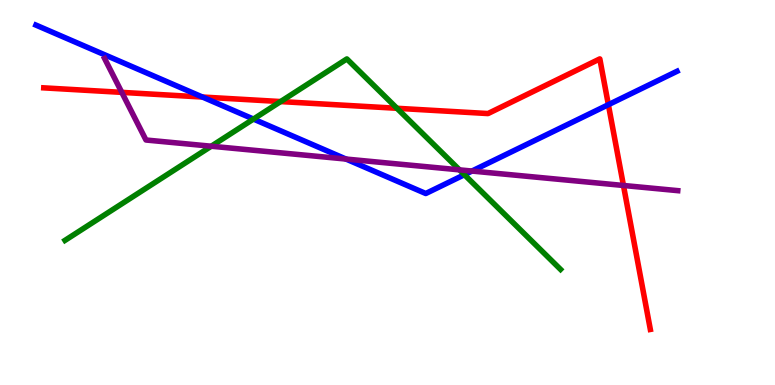[{'lines': ['blue', 'red'], 'intersections': [{'x': 2.61, 'y': 7.48}, {'x': 7.85, 'y': 7.28}]}, {'lines': ['green', 'red'], 'intersections': [{'x': 3.62, 'y': 7.36}, {'x': 5.12, 'y': 7.19}]}, {'lines': ['purple', 'red'], 'intersections': [{'x': 1.57, 'y': 7.6}, {'x': 8.04, 'y': 5.18}]}, {'lines': ['blue', 'green'], 'intersections': [{'x': 3.27, 'y': 6.91}, {'x': 5.99, 'y': 5.46}]}, {'lines': ['blue', 'purple'], 'intersections': [{'x': 4.46, 'y': 5.87}, {'x': 6.09, 'y': 5.56}]}, {'lines': ['green', 'purple'], 'intersections': [{'x': 2.73, 'y': 6.2}, {'x': 5.93, 'y': 5.59}]}]